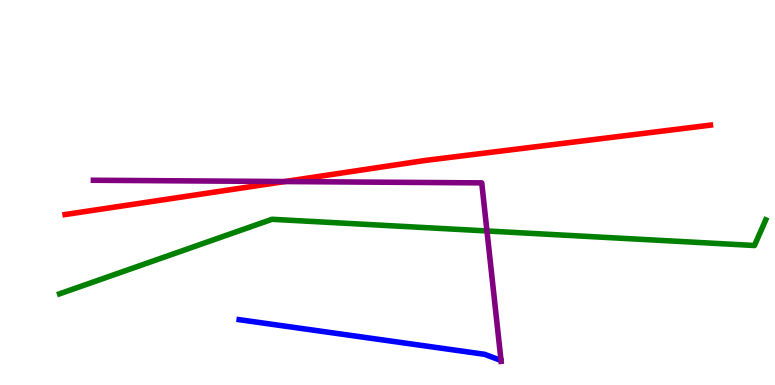[{'lines': ['blue', 'red'], 'intersections': []}, {'lines': ['green', 'red'], 'intersections': []}, {'lines': ['purple', 'red'], 'intersections': [{'x': 3.67, 'y': 5.28}]}, {'lines': ['blue', 'green'], 'intersections': []}, {'lines': ['blue', 'purple'], 'intersections': []}, {'lines': ['green', 'purple'], 'intersections': [{'x': 6.28, 'y': 4.0}]}]